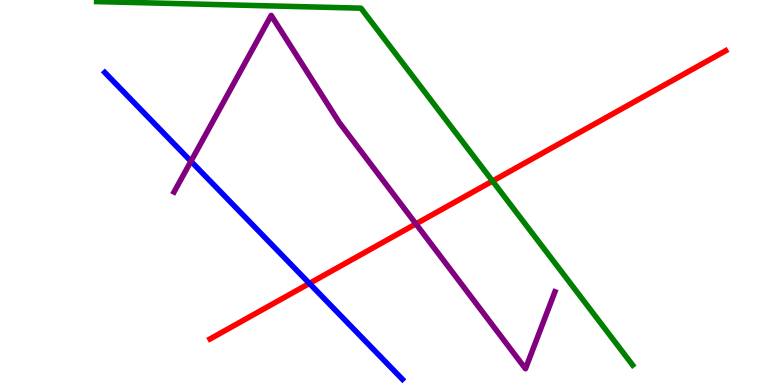[{'lines': ['blue', 'red'], 'intersections': [{'x': 3.99, 'y': 2.64}]}, {'lines': ['green', 'red'], 'intersections': [{'x': 6.36, 'y': 5.3}]}, {'lines': ['purple', 'red'], 'intersections': [{'x': 5.37, 'y': 4.18}]}, {'lines': ['blue', 'green'], 'intersections': []}, {'lines': ['blue', 'purple'], 'intersections': [{'x': 2.46, 'y': 5.81}]}, {'lines': ['green', 'purple'], 'intersections': []}]